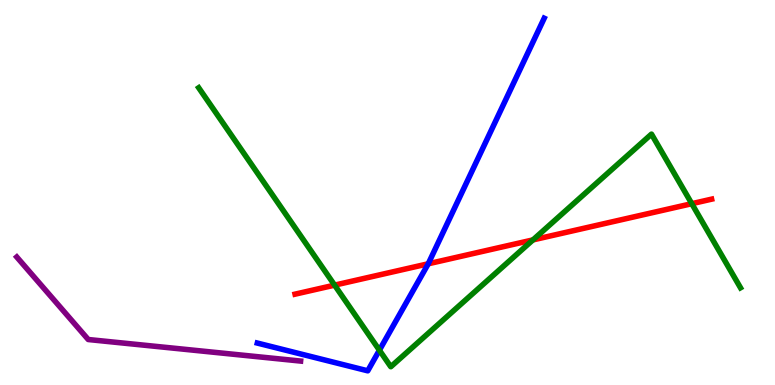[{'lines': ['blue', 'red'], 'intersections': [{'x': 5.53, 'y': 3.15}]}, {'lines': ['green', 'red'], 'intersections': [{'x': 4.32, 'y': 2.59}, {'x': 6.88, 'y': 3.77}, {'x': 8.93, 'y': 4.71}]}, {'lines': ['purple', 'red'], 'intersections': []}, {'lines': ['blue', 'green'], 'intersections': [{'x': 4.9, 'y': 0.904}]}, {'lines': ['blue', 'purple'], 'intersections': []}, {'lines': ['green', 'purple'], 'intersections': []}]